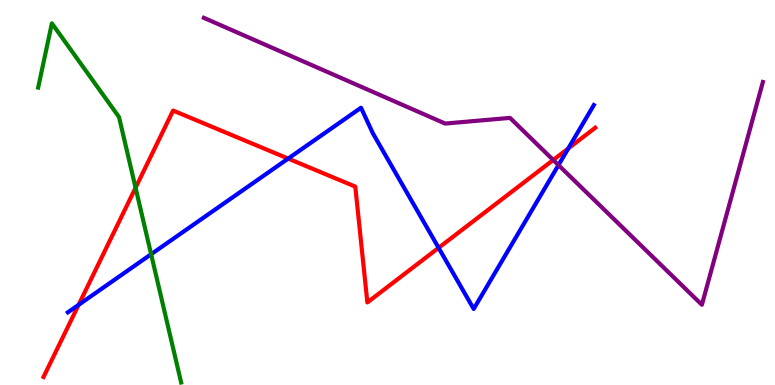[{'lines': ['blue', 'red'], 'intersections': [{'x': 1.01, 'y': 2.08}, {'x': 3.72, 'y': 5.88}, {'x': 5.66, 'y': 3.56}, {'x': 7.33, 'y': 6.14}]}, {'lines': ['green', 'red'], 'intersections': [{'x': 1.75, 'y': 5.12}]}, {'lines': ['purple', 'red'], 'intersections': [{'x': 7.14, 'y': 5.84}]}, {'lines': ['blue', 'green'], 'intersections': [{'x': 1.95, 'y': 3.4}]}, {'lines': ['blue', 'purple'], 'intersections': [{'x': 7.21, 'y': 5.71}]}, {'lines': ['green', 'purple'], 'intersections': []}]